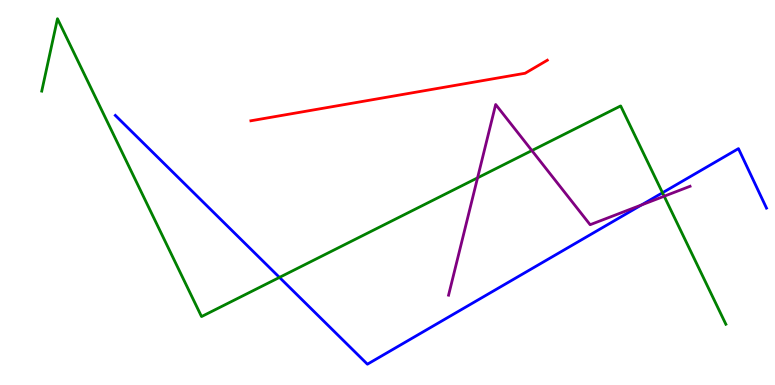[{'lines': ['blue', 'red'], 'intersections': []}, {'lines': ['green', 'red'], 'intersections': []}, {'lines': ['purple', 'red'], 'intersections': []}, {'lines': ['blue', 'green'], 'intersections': [{'x': 3.61, 'y': 2.79}, {'x': 8.55, 'y': 4.99}]}, {'lines': ['blue', 'purple'], 'intersections': [{'x': 8.28, 'y': 4.68}]}, {'lines': ['green', 'purple'], 'intersections': [{'x': 6.16, 'y': 5.38}, {'x': 6.86, 'y': 6.09}, {'x': 8.57, 'y': 4.9}]}]